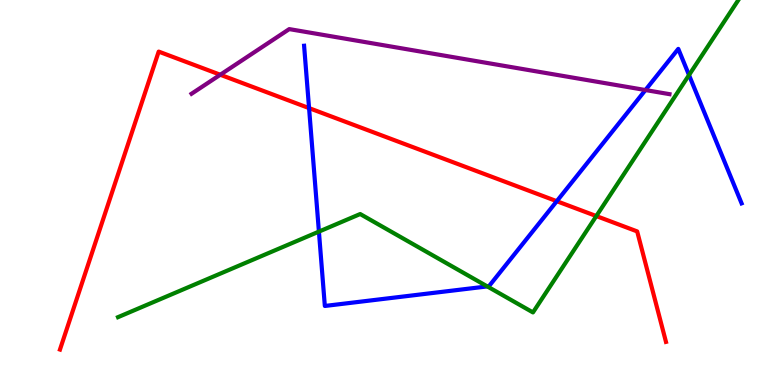[{'lines': ['blue', 'red'], 'intersections': [{'x': 3.99, 'y': 7.19}, {'x': 7.18, 'y': 4.77}]}, {'lines': ['green', 'red'], 'intersections': [{'x': 7.69, 'y': 4.39}]}, {'lines': ['purple', 'red'], 'intersections': [{'x': 2.84, 'y': 8.06}]}, {'lines': ['blue', 'green'], 'intersections': [{'x': 4.12, 'y': 3.98}, {'x': 6.29, 'y': 2.56}, {'x': 8.89, 'y': 8.05}]}, {'lines': ['blue', 'purple'], 'intersections': [{'x': 8.33, 'y': 7.66}]}, {'lines': ['green', 'purple'], 'intersections': []}]